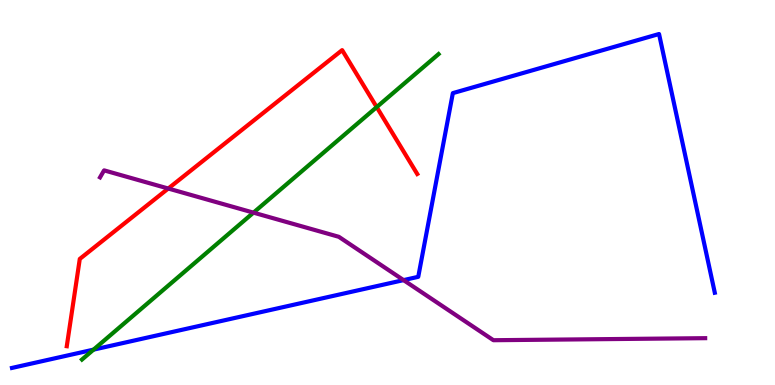[{'lines': ['blue', 'red'], 'intersections': []}, {'lines': ['green', 'red'], 'intersections': [{'x': 4.86, 'y': 7.22}]}, {'lines': ['purple', 'red'], 'intersections': [{'x': 2.17, 'y': 5.1}]}, {'lines': ['blue', 'green'], 'intersections': [{'x': 1.21, 'y': 0.918}]}, {'lines': ['blue', 'purple'], 'intersections': [{'x': 5.21, 'y': 2.72}]}, {'lines': ['green', 'purple'], 'intersections': [{'x': 3.27, 'y': 4.48}]}]